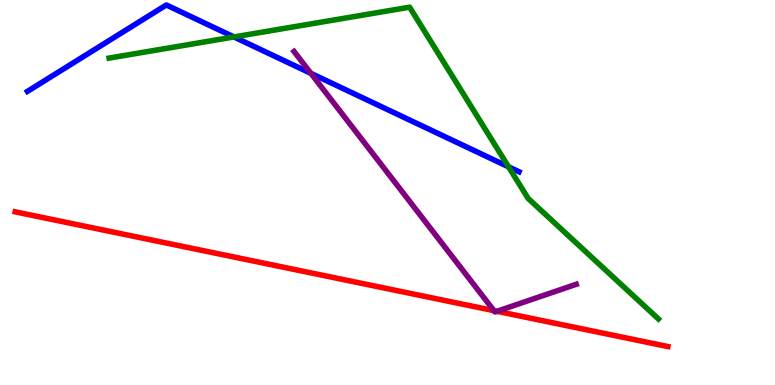[{'lines': ['blue', 'red'], 'intersections': []}, {'lines': ['green', 'red'], 'intersections': []}, {'lines': ['purple', 'red'], 'intersections': [{'x': 6.37, 'y': 1.93}, {'x': 6.41, 'y': 1.91}]}, {'lines': ['blue', 'green'], 'intersections': [{'x': 3.02, 'y': 9.04}, {'x': 6.56, 'y': 5.67}]}, {'lines': ['blue', 'purple'], 'intersections': [{'x': 4.01, 'y': 8.1}]}, {'lines': ['green', 'purple'], 'intersections': []}]